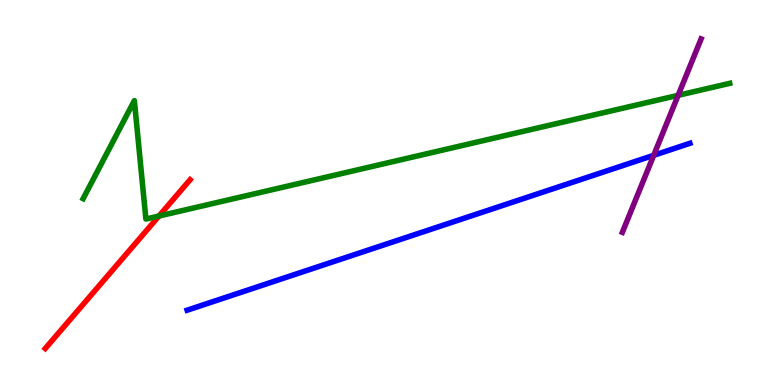[{'lines': ['blue', 'red'], 'intersections': []}, {'lines': ['green', 'red'], 'intersections': [{'x': 2.05, 'y': 4.39}]}, {'lines': ['purple', 'red'], 'intersections': []}, {'lines': ['blue', 'green'], 'intersections': []}, {'lines': ['blue', 'purple'], 'intersections': [{'x': 8.43, 'y': 5.97}]}, {'lines': ['green', 'purple'], 'intersections': [{'x': 8.75, 'y': 7.52}]}]